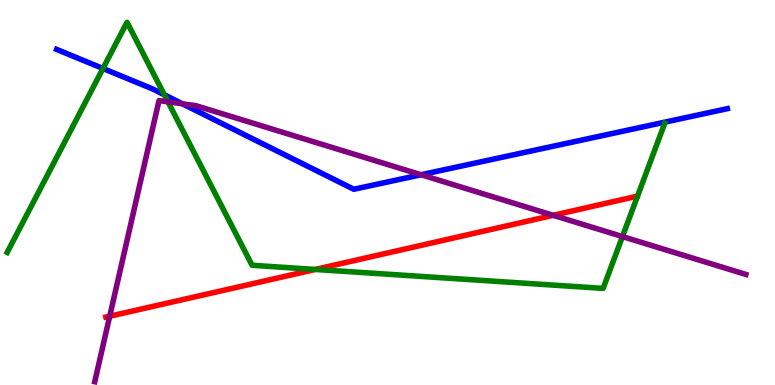[{'lines': ['blue', 'red'], 'intersections': []}, {'lines': ['green', 'red'], 'intersections': [{'x': 4.07, 'y': 3.0}]}, {'lines': ['purple', 'red'], 'intersections': [{'x': 1.42, 'y': 1.79}, {'x': 7.14, 'y': 4.41}]}, {'lines': ['blue', 'green'], 'intersections': [{'x': 1.33, 'y': 8.22}, {'x': 2.12, 'y': 7.54}]}, {'lines': ['blue', 'purple'], 'intersections': [{'x': 2.35, 'y': 7.3}, {'x': 5.43, 'y': 5.46}]}, {'lines': ['green', 'purple'], 'intersections': [{'x': 2.17, 'y': 7.36}, {'x': 8.03, 'y': 3.86}]}]